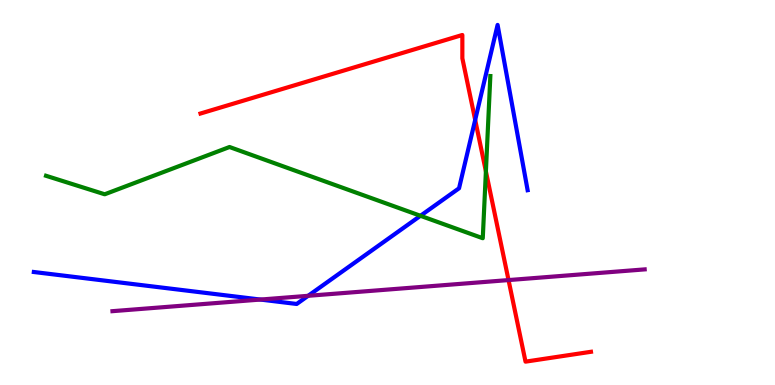[{'lines': ['blue', 'red'], 'intersections': [{'x': 6.13, 'y': 6.89}]}, {'lines': ['green', 'red'], 'intersections': [{'x': 6.27, 'y': 5.55}]}, {'lines': ['purple', 'red'], 'intersections': [{'x': 6.56, 'y': 2.73}]}, {'lines': ['blue', 'green'], 'intersections': [{'x': 5.43, 'y': 4.4}]}, {'lines': ['blue', 'purple'], 'intersections': [{'x': 3.36, 'y': 2.22}, {'x': 3.98, 'y': 2.32}]}, {'lines': ['green', 'purple'], 'intersections': []}]